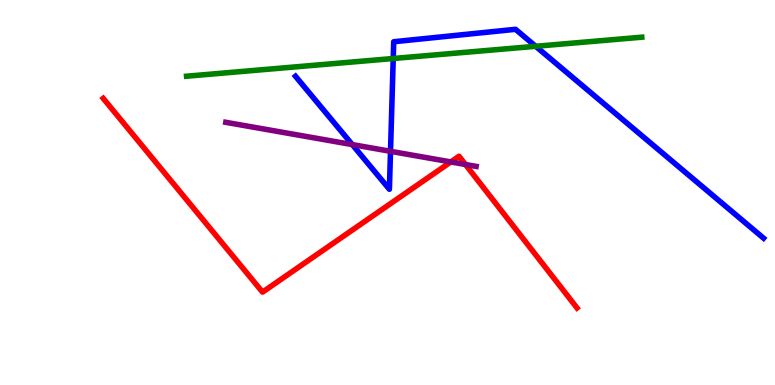[{'lines': ['blue', 'red'], 'intersections': []}, {'lines': ['green', 'red'], 'intersections': []}, {'lines': ['purple', 'red'], 'intersections': [{'x': 5.82, 'y': 5.79}, {'x': 6.01, 'y': 5.73}]}, {'lines': ['blue', 'green'], 'intersections': [{'x': 5.07, 'y': 8.48}, {'x': 6.91, 'y': 8.8}]}, {'lines': ['blue', 'purple'], 'intersections': [{'x': 4.55, 'y': 6.24}, {'x': 5.04, 'y': 6.07}]}, {'lines': ['green', 'purple'], 'intersections': []}]